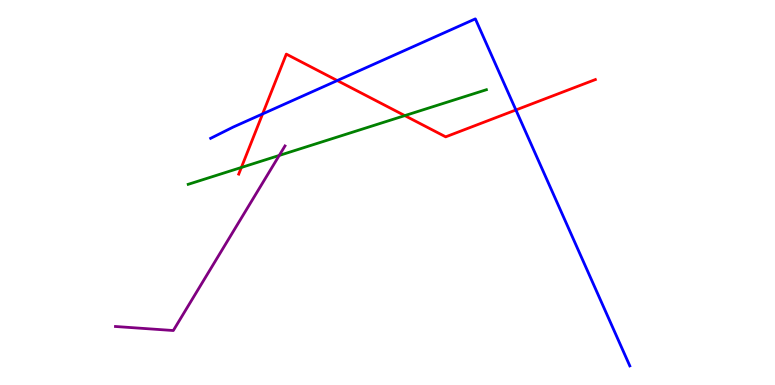[{'lines': ['blue', 'red'], 'intersections': [{'x': 3.39, 'y': 7.04}, {'x': 4.35, 'y': 7.91}, {'x': 6.66, 'y': 7.14}]}, {'lines': ['green', 'red'], 'intersections': [{'x': 3.11, 'y': 5.65}, {'x': 5.22, 'y': 7.0}]}, {'lines': ['purple', 'red'], 'intersections': []}, {'lines': ['blue', 'green'], 'intersections': []}, {'lines': ['blue', 'purple'], 'intersections': []}, {'lines': ['green', 'purple'], 'intersections': [{'x': 3.6, 'y': 5.96}]}]